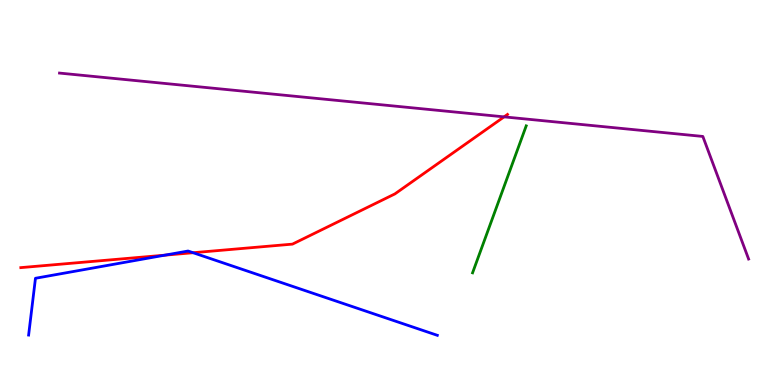[{'lines': ['blue', 'red'], 'intersections': [{'x': 2.13, 'y': 3.37}, {'x': 2.49, 'y': 3.44}]}, {'lines': ['green', 'red'], 'intersections': []}, {'lines': ['purple', 'red'], 'intersections': [{'x': 6.5, 'y': 6.96}]}, {'lines': ['blue', 'green'], 'intersections': []}, {'lines': ['blue', 'purple'], 'intersections': []}, {'lines': ['green', 'purple'], 'intersections': []}]